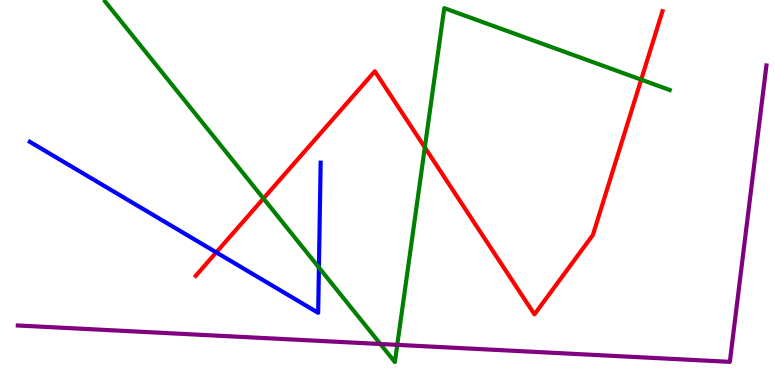[{'lines': ['blue', 'red'], 'intersections': [{'x': 2.79, 'y': 3.44}]}, {'lines': ['green', 'red'], 'intersections': [{'x': 3.4, 'y': 4.84}, {'x': 5.48, 'y': 6.17}, {'x': 8.27, 'y': 7.93}]}, {'lines': ['purple', 'red'], 'intersections': []}, {'lines': ['blue', 'green'], 'intersections': [{'x': 4.12, 'y': 3.05}]}, {'lines': ['blue', 'purple'], 'intersections': []}, {'lines': ['green', 'purple'], 'intersections': [{'x': 4.91, 'y': 1.06}, {'x': 5.13, 'y': 1.04}]}]